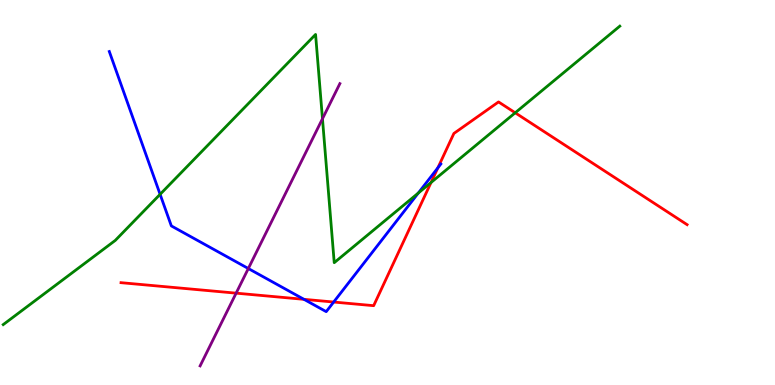[{'lines': ['blue', 'red'], 'intersections': [{'x': 3.92, 'y': 2.23}, {'x': 4.31, 'y': 2.15}, {'x': 5.65, 'y': 5.64}]}, {'lines': ['green', 'red'], 'intersections': [{'x': 5.56, 'y': 5.26}, {'x': 6.65, 'y': 7.07}]}, {'lines': ['purple', 'red'], 'intersections': [{'x': 3.05, 'y': 2.39}]}, {'lines': ['blue', 'green'], 'intersections': [{'x': 2.07, 'y': 4.95}, {'x': 5.4, 'y': 4.99}]}, {'lines': ['blue', 'purple'], 'intersections': [{'x': 3.2, 'y': 3.03}]}, {'lines': ['green', 'purple'], 'intersections': [{'x': 4.16, 'y': 6.92}]}]